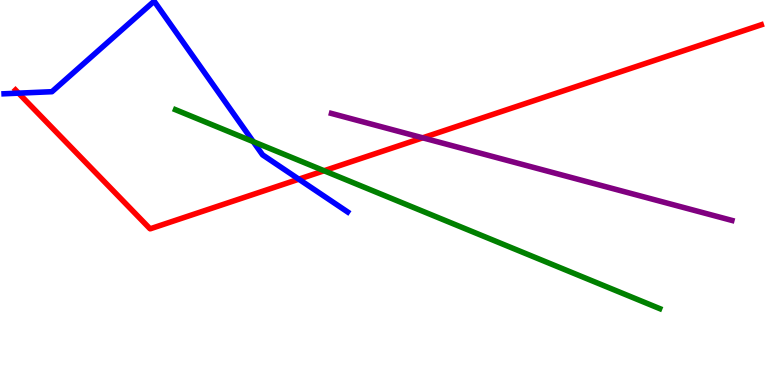[{'lines': ['blue', 'red'], 'intersections': [{'x': 0.239, 'y': 7.58}, {'x': 3.86, 'y': 5.35}]}, {'lines': ['green', 'red'], 'intersections': [{'x': 4.18, 'y': 5.57}]}, {'lines': ['purple', 'red'], 'intersections': [{'x': 5.45, 'y': 6.42}]}, {'lines': ['blue', 'green'], 'intersections': [{'x': 3.27, 'y': 6.32}]}, {'lines': ['blue', 'purple'], 'intersections': []}, {'lines': ['green', 'purple'], 'intersections': []}]